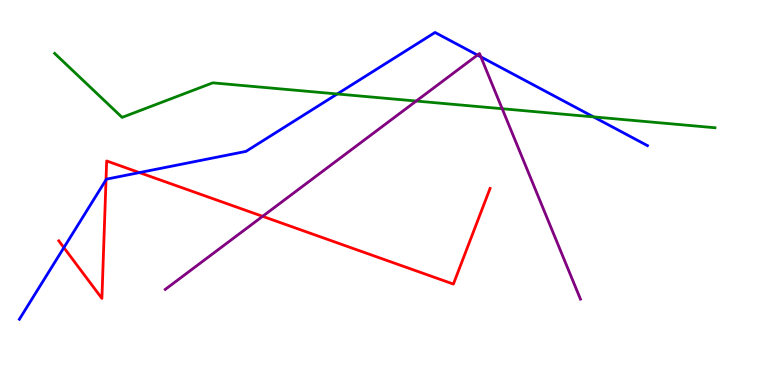[{'lines': ['blue', 'red'], 'intersections': [{'x': 0.824, 'y': 3.57}, {'x': 1.37, 'y': 5.33}, {'x': 1.8, 'y': 5.52}]}, {'lines': ['green', 'red'], 'intersections': []}, {'lines': ['purple', 'red'], 'intersections': [{'x': 3.39, 'y': 4.38}]}, {'lines': ['blue', 'green'], 'intersections': [{'x': 4.35, 'y': 7.56}, {'x': 7.66, 'y': 6.96}]}, {'lines': ['blue', 'purple'], 'intersections': [{'x': 6.16, 'y': 8.57}, {'x': 6.2, 'y': 8.52}]}, {'lines': ['green', 'purple'], 'intersections': [{'x': 5.37, 'y': 7.38}, {'x': 6.48, 'y': 7.18}]}]